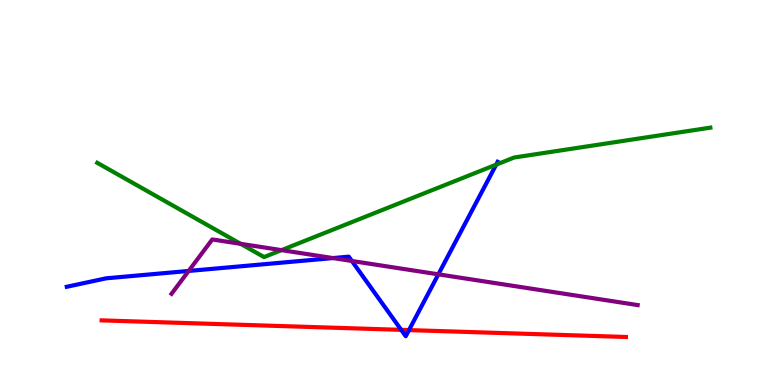[{'lines': ['blue', 'red'], 'intersections': [{'x': 5.18, 'y': 1.43}, {'x': 5.28, 'y': 1.43}]}, {'lines': ['green', 'red'], 'intersections': []}, {'lines': ['purple', 'red'], 'intersections': []}, {'lines': ['blue', 'green'], 'intersections': [{'x': 6.4, 'y': 5.72}]}, {'lines': ['blue', 'purple'], 'intersections': [{'x': 2.43, 'y': 2.96}, {'x': 4.3, 'y': 3.3}, {'x': 4.54, 'y': 3.22}, {'x': 5.66, 'y': 2.87}]}, {'lines': ['green', 'purple'], 'intersections': [{'x': 3.1, 'y': 3.67}, {'x': 3.63, 'y': 3.5}]}]